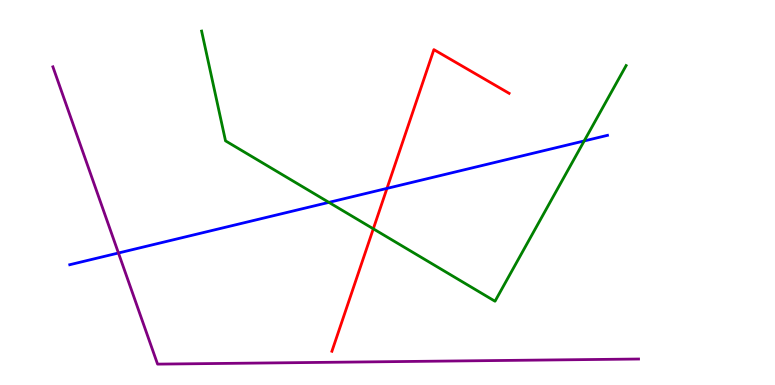[{'lines': ['blue', 'red'], 'intersections': [{'x': 4.99, 'y': 5.11}]}, {'lines': ['green', 'red'], 'intersections': [{'x': 4.82, 'y': 4.06}]}, {'lines': ['purple', 'red'], 'intersections': []}, {'lines': ['blue', 'green'], 'intersections': [{'x': 4.24, 'y': 4.74}, {'x': 7.54, 'y': 6.34}]}, {'lines': ['blue', 'purple'], 'intersections': [{'x': 1.53, 'y': 3.43}]}, {'lines': ['green', 'purple'], 'intersections': []}]